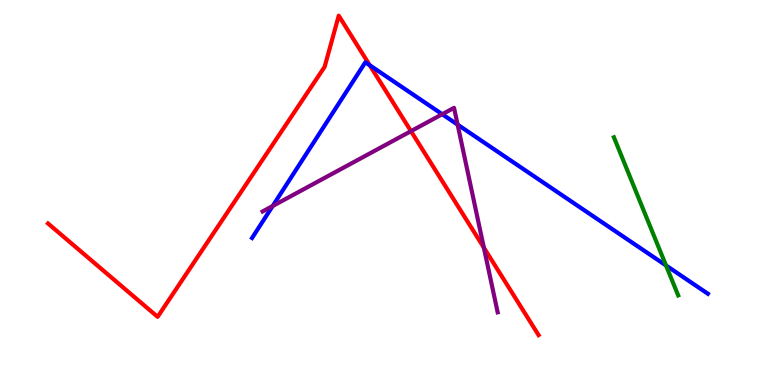[{'lines': ['blue', 'red'], 'intersections': [{'x': 4.77, 'y': 8.3}]}, {'lines': ['green', 'red'], 'intersections': []}, {'lines': ['purple', 'red'], 'intersections': [{'x': 5.3, 'y': 6.59}, {'x': 6.24, 'y': 3.57}]}, {'lines': ['blue', 'green'], 'intersections': [{'x': 8.59, 'y': 3.11}]}, {'lines': ['blue', 'purple'], 'intersections': [{'x': 3.52, 'y': 4.65}, {'x': 5.71, 'y': 7.03}, {'x': 5.9, 'y': 6.76}]}, {'lines': ['green', 'purple'], 'intersections': []}]